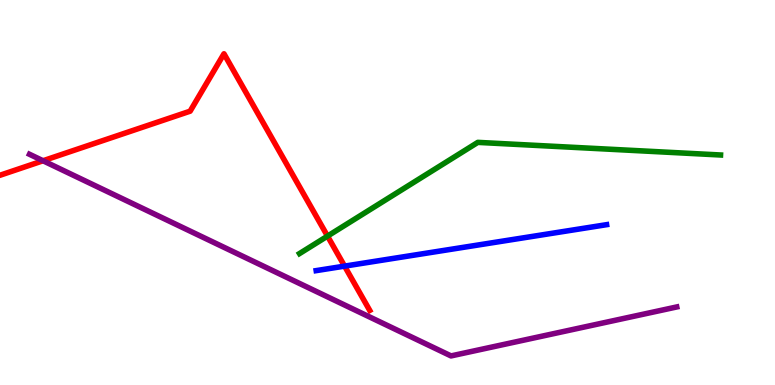[{'lines': ['blue', 'red'], 'intersections': [{'x': 4.45, 'y': 3.09}]}, {'lines': ['green', 'red'], 'intersections': [{'x': 4.23, 'y': 3.87}]}, {'lines': ['purple', 'red'], 'intersections': [{'x': 0.555, 'y': 5.82}]}, {'lines': ['blue', 'green'], 'intersections': []}, {'lines': ['blue', 'purple'], 'intersections': []}, {'lines': ['green', 'purple'], 'intersections': []}]